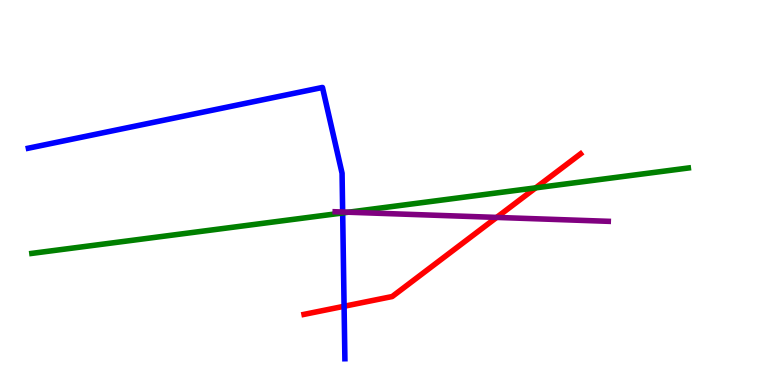[{'lines': ['blue', 'red'], 'intersections': [{'x': 4.44, 'y': 2.04}]}, {'lines': ['green', 'red'], 'intersections': [{'x': 6.91, 'y': 5.12}]}, {'lines': ['purple', 'red'], 'intersections': [{'x': 6.41, 'y': 4.35}]}, {'lines': ['blue', 'green'], 'intersections': [{'x': 4.42, 'y': 4.47}]}, {'lines': ['blue', 'purple'], 'intersections': [{'x': 4.42, 'y': 4.49}]}, {'lines': ['green', 'purple'], 'intersections': [{'x': 4.5, 'y': 4.49}]}]